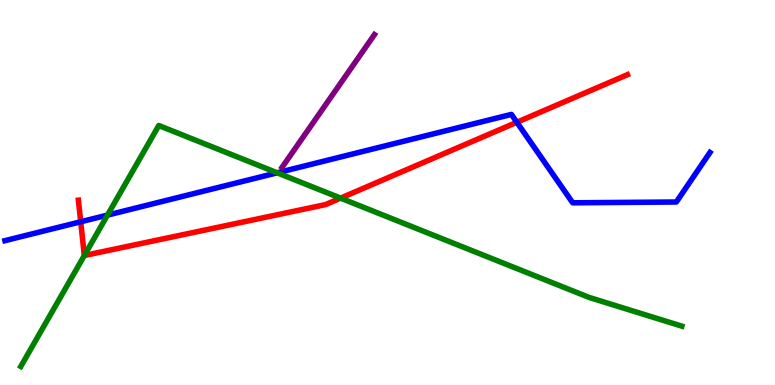[{'lines': ['blue', 'red'], 'intersections': [{'x': 1.04, 'y': 4.24}, {'x': 6.67, 'y': 6.82}]}, {'lines': ['green', 'red'], 'intersections': [{'x': 1.09, 'y': 3.36}, {'x': 4.39, 'y': 4.85}]}, {'lines': ['purple', 'red'], 'intersections': []}, {'lines': ['blue', 'green'], 'intersections': [{'x': 1.39, 'y': 4.41}, {'x': 3.58, 'y': 5.51}]}, {'lines': ['blue', 'purple'], 'intersections': []}, {'lines': ['green', 'purple'], 'intersections': []}]